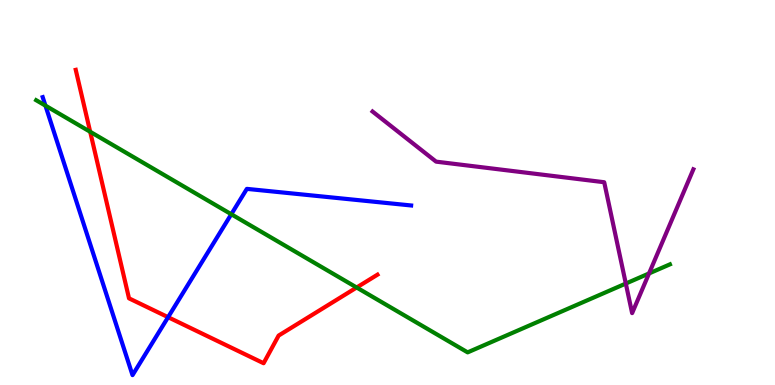[{'lines': ['blue', 'red'], 'intersections': [{'x': 2.17, 'y': 1.76}]}, {'lines': ['green', 'red'], 'intersections': [{'x': 1.16, 'y': 6.58}, {'x': 4.6, 'y': 2.53}]}, {'lines': ['purple', 'red'], 'intersections': []}, {'lines': ['blue', 'green'], 'intersections': [{'x': 0.586, 'y': 7.26}, {'x': 2.98, 'y': 4.44}]}, {'lines': ['blue', 'purple'], 'intersections': []}, {'lines': ['green', 'purple'], 'intersections': [{'x': 8.08, 'y': 2.64}, {'x': 8.37, 'y': 2.9}]}]